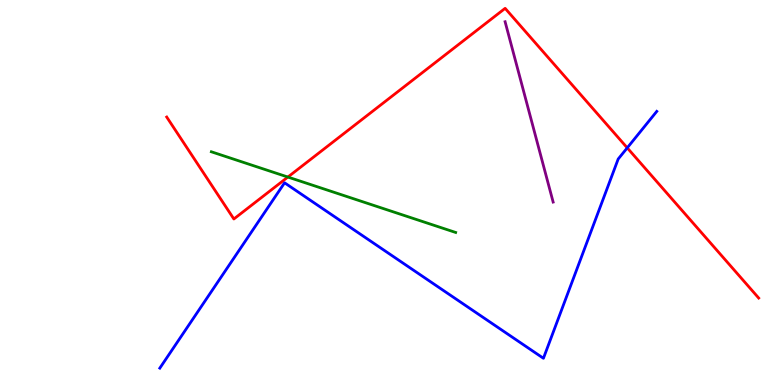[{'lines': ['blue', 'red'], 'intersections': [{'x': 8.09, 'y': 6.16}]}, {'lines': ['green', 'red'], 'intersections': [{'x': 3.71, 'y': 5.4}]}, {'lines': ['purple', 'red'], 'intersections': []}, {'lines': ['blue', 'green'], 'intersections': []}, {'lines': ['blue', 'purple'], 'intersections': []}, {'lines': ['green', 'purple'], 'intersections': []}]